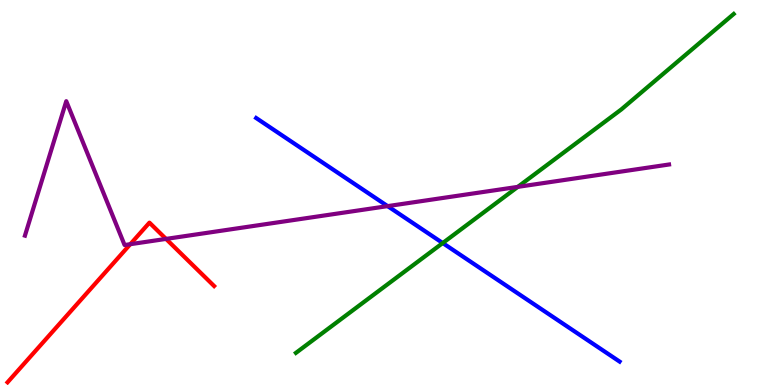[{'lines': ['blue', 'red'], 'intersections': []}, {'lines': ['green', 'red'], 'intersections': []}, {'lines': ['purple', 'red'], 'intersections': [{'x': 1.68, 'y': 3.66}, {'x': 2.14, 'y': 3.79}]}, {'lines': ['blue', 'green'], 'intersections': [{'x': 5.71, 'y': 3.69}]}, {'lines': ['blue', 'purple'], 'intersections': [{'x': 5.0, 'y': 4.65}]}, {'lines': ['green', 'purple'], 'intersections': [{'x': 6.68, 'y': 5.15}]}]